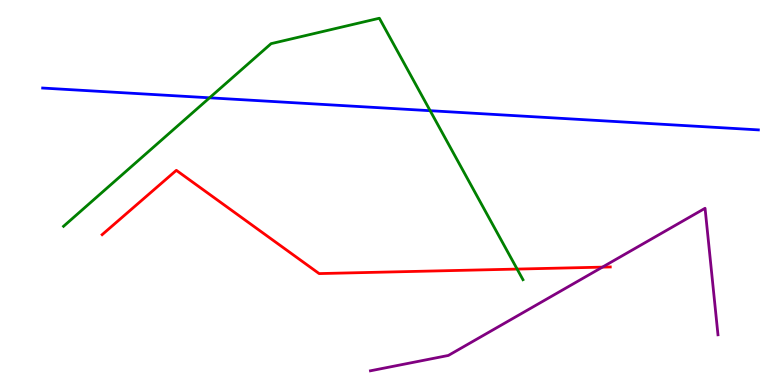[{'lines': ['blue', 'red'], 'intersections': []}, {'lines': ['green', 'red'], 'intersections': [{'x': 6.67, 'y': 3.01}]}, {'lines': ['purple', 'red'], 'intersections': [{'x': 7.77, 'y': 3.06}]}, {'lines': ['blue', 'green'], 'intersections': [{'x': 2.7, 'y': 7.46}, {'x': 5.55, 'y': 7.12}]}, {'lines': ['blue', 'purple'], 'intersections': []}, {'lines': ['green', 'purple'], 'intersections': []}]